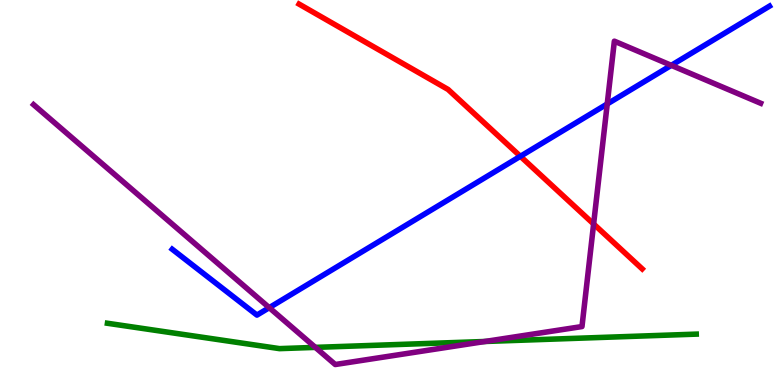[{'lines': ['blue', 'red'], 'intersections': [{'x': 6.71, 'y': 5.94}]}, {'lines': ['green', 'red'], 'intersections': []}, {'lines': ['purple', 'red'], 'intersections': [{'x': 7.66, 'y': 4.18}]}, {'lines': ['blue', 'green'], 'intersections': []}, {'lines': ['blue', 'purple'], 'intersections': [{'x': 3.47, 'y': 2.01}, {'x': 7.84, 'y': 7.3}, {'x': 8.66, 'y': 8.3}]}, {'lines': ['green', 'purple'], 'intersections': [{'x': 4.07, 'y': 0.977}, {'x': 6.26, 'y': 1.13}]}]